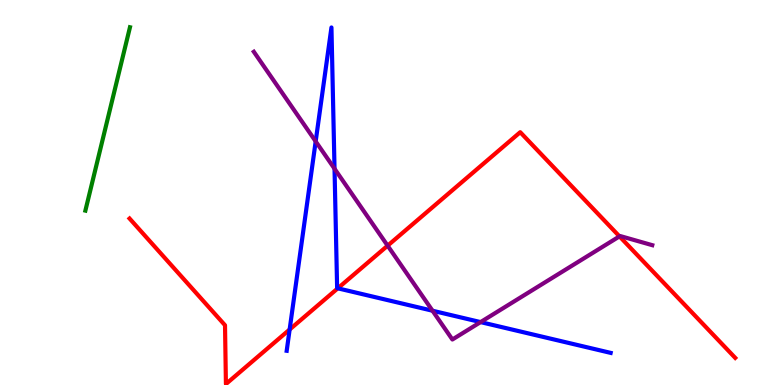[{'lines': ['blue', 'red'], 'intersections': [{'x': 3.74, 'y': 1.44}, {'x': 4.36, 'y': 2.51}]}, {'lines': ['green', 'red'], 'intersections': []}, {'lines': ['purple', 'red'], 'intersections': [{'x': 5.0, 'y': 3.62}, {'x': 7.99, 'y': 3.86}]}, {'lines': ['blue', 'green'], 'intersections': []}, {'lines': ['blue', 'purple'], 'intersections': [{'x': 4.07, 'y': 6.33}, {'x': 4.32, 'y': 5.62}, {'x': 5.58, 'y': 1.93}, {'x': 6.2, 'y': 1.63}]}, {'lines': ['green', 'purple'], 'intersections': []}]